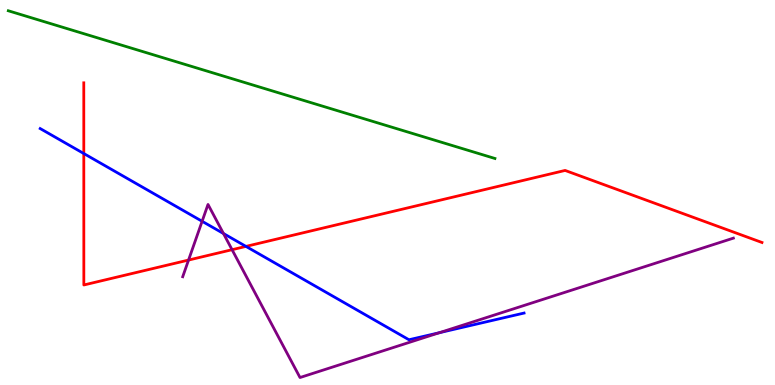[{'lines': ['blue', 'red'], 'intersections': [{'x': 1.08, 'y': 6.01}, {'x': 3.17, 'y': 3.6}]}, {'lines': ['green', 'red'], 'intersections': []}, {'lines': ['purple', 'red'], 'intersections': [{'x': 2.43, 'y': 3.25}, {'x': 2.99, 'y': 3.51}]}, {'lines': ['blue', 'green'], 'intersections': []}, {'lines': ['blue', 'purple'], 'intersections': [{'x': 2.61, 'y': 4.25}, {'x': 2.88, 'y': 3.93}, {'x': 5.67, 'y': 1.36}]}, {'lines': ['green', 'purple'], 'intersections': []}]